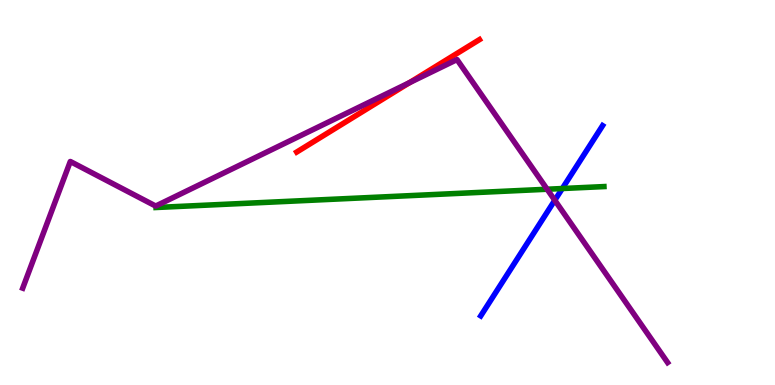[{'lines': ['blue', 'red'], 'intersections': []}, {'lines': ['green', 'red'], 'intersections': []}, {'lines': ['purple', 'red'], 'intersections': [{'x': 5.28, 'y': 7.85}]}, {'lines': ['blue', 'green'], 'intersections': [{'x': 7.26, 'y': 5.1}]}, {'lines': ['blue', 'purple'], 'intersections': [{'x': 7.16, 'y': 4.8}]}, {'lines': ['green', 'purple'], 'intersections': [{'x': 7.06, 'y': 5.08}]}]